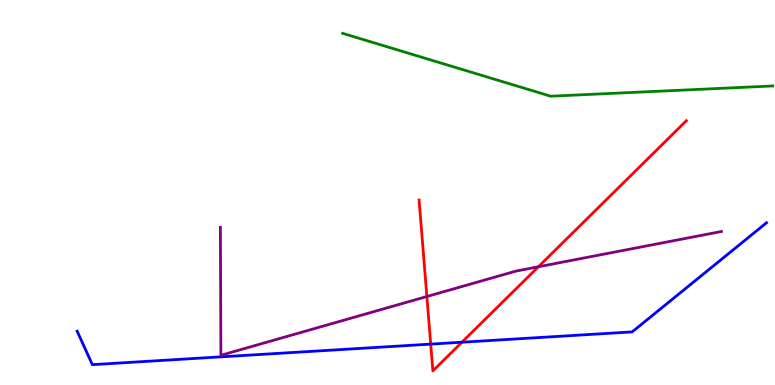[{'lines': ['blue', 'red'], 'intersections': [{'x': 5.56, 'y': 1.06}, {'x': 5.96, 'y': 1.11}]}, {'lines': ['green', 'red'], 'intersections': []}, {'lines': ['purple', 'red'], 'intersections': [{'x': 5.51, 'y': 2.3}, {'x': 6.95, 'y': 3.07}]}, {'lines': ['blue', 'green'], 'intersections': []}, {'lines': ['blue', 'purple'], 'intersections': []}, {'lines': ['green', 'purple'], 'intersections': []}]